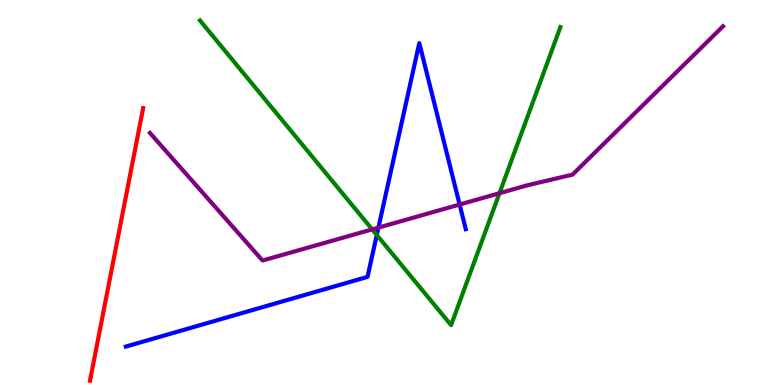[{'lines': ['blue', 'red'], 'intersections': []}, {'lines': ['green', 'red'], 'intersections': []}, {'lines': ['purple', 'red'], 'intersections': []}, {'lines': ['blue', 'green'], 'intersections': [{'x': 4.86, 'y': 3.9}]}, {'lines': ['blue', 'purple'], 'intersections': [{'x': 4.88, 'y': 4.09}, {'x': 5.93, 'y': 4.69}]}, {'lines': ['green', 'purple'], 'intersections': [{'x': 4.8, 'y': 4.04}, {'x': 6.44, 'y': 4.98}]}]